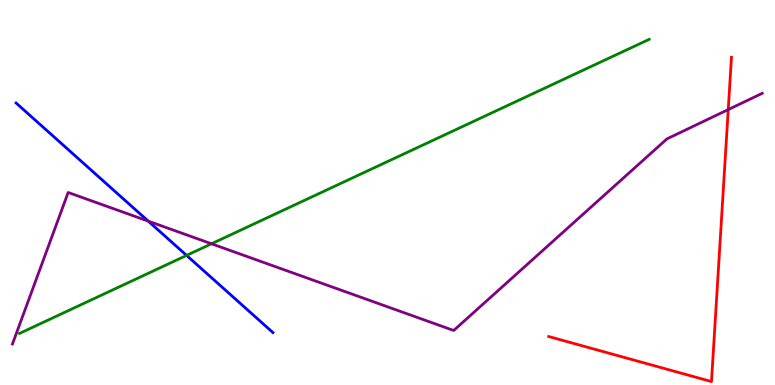[{'lines': ['blue', 'red'], 'intersections': []}, {'lines': ['green', 'red'], 'intersections': []}, {'lines': ['purple', 'red'], 'intersections': [{'x': 9.4, 'y': 7.15}]}, {'lines': ['blue', 'green'], 'intersections': [{'x': 2.41, 'y': 3.37}]}, {'lines': ['blue', 'purple'], 'intersections': [{'x': 1.91, 'y': 4.26}]}, {'lines': ['green', 'purple'], 'intersections': [{'x': 2.73, 'y': 3.67}]}]